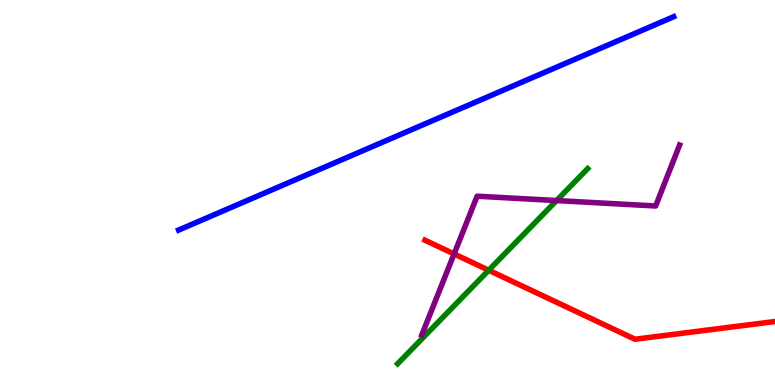[{'lines': ['blue', 'red'], 'intersections': []}, {'lines': ['green', 'red'], 'intersections': [{'x': 6.31, 'y': 2.98}]}, {'lines': ['purple', 'red'], 'intersections': [{'x': 5.86, 'y': 3.4}]}, {'lines': ['blue', 'green'], 'intersections': []}, {'lines': ['blue', 'purple'], 'intersections': []}, {'lines': ['green', 'purple'], 'intersections': [{'x': 7.18, 'y': 4.79}]}]